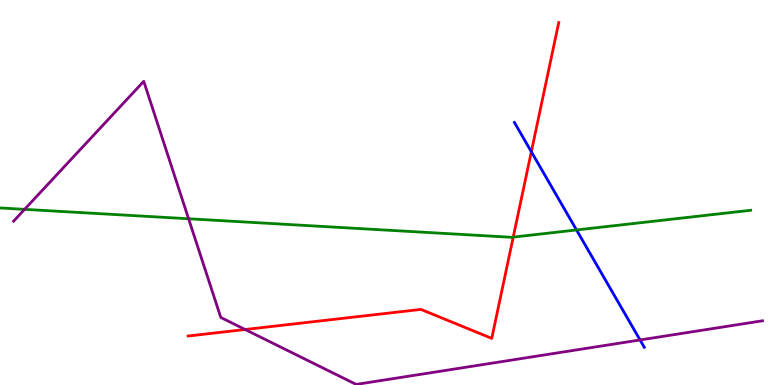[{'lines': ['blue', 'red'], 'intersections': [{'x': 6.86, 'y': 6.06}]}, {'lines': ['green', 'red'], 'intersections': [{'x': 6.62, 'y': 3.84}]}, {'lines': ['purple', 'red'], 'intersections': [{'x': 3.16, 'y': 1.44}]}, {'lines': ['blue', 'green'], 'intersections': [{'x': 7.44, 'y': 4.03}]}, {'lines': ['blue', 'purple'], 'intersections': [{'x': 8.26, 'y': 1.17}]}, {'lines': ['green', 'purple'], 'intersections': [{'x': 0.317, 'y': 4.56}, {'x': 2.43, 'y': 4.32}]}]